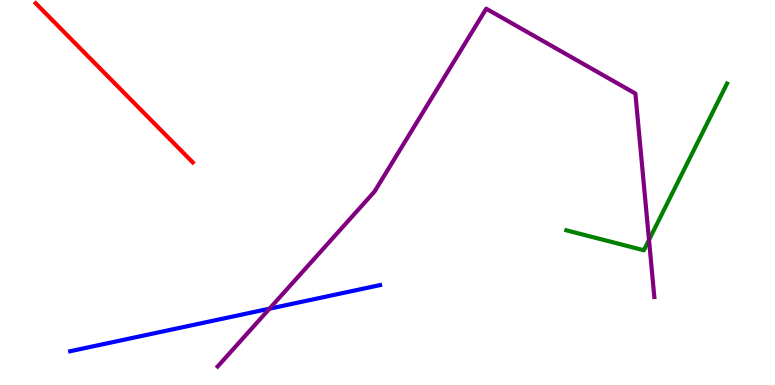[{'lines': ['blue', 'red'], 'intersections': []}, {'lines': ['green', 'red'], 'intersections': []}, {'lines': ['purple', 'red'], 'intersections': []}, {'lines': ['blue', 'green'], 'intersections': []}, {'lines': ['blue', 'purple'], 'intersections': [{'x': 3.48, 'y': 1.98}]}, {'lines': ['green', 'purple'], 'intersections': [{'x': 8.37, 'y': 3.77}]}]